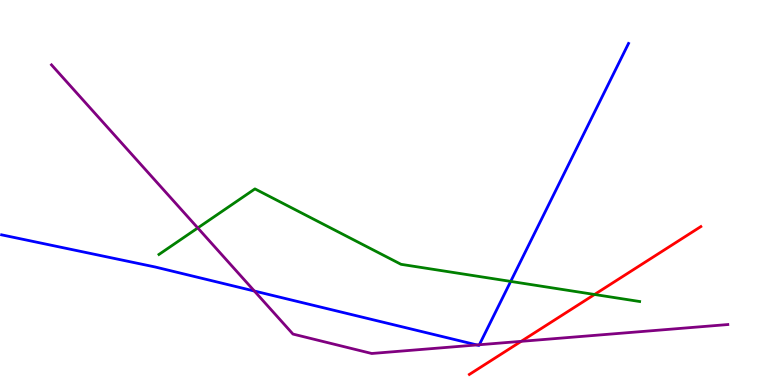[{'lines': ['blue', 'red'], 'intersections': []}, {'lines': ['green', 'red'], 'intersections': [{'x': 7.67, 'y': 2.35}]}, {'lines': ['purple', 'red'], 'intersections': [{'x': 6.72, 'y': 1.13}]}, {'lines': ['blue', 'green'], 'intersections': [{'x': 6.59, 'y': 2.69}]}, {'lines': ['blue', 'purple'], 'intersections': [{'x': 3.28, 'y': 2.44}, {'x': 6.15, 'y': 1.04}, {'x': 6.19, 'y': 1.05}]}, {'lines': ['green', 'purple'], 'intersections': [{'x': 2.55, 'y': 4.08}]}]